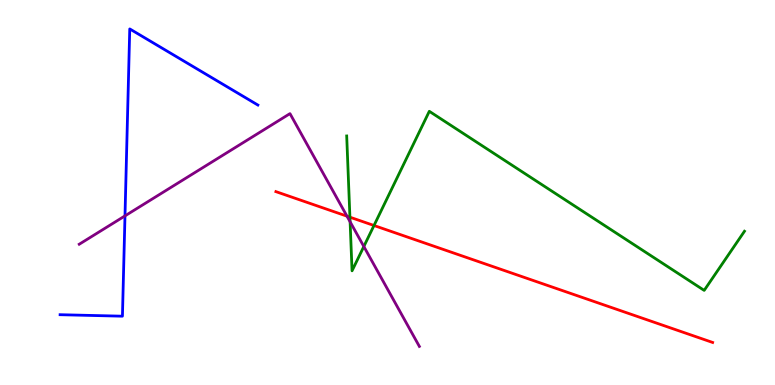[{'lines': ['blue', 'red'], 'intersections': []}, {'lines': ['green', 'red'], 'intersections': [{'x': 4.52, 'y': 4.36}, {'x': 4.83, 'y': 4.14}]}, {'lines': ['purple', 'red'], 'intersections': [{'x': 4.48, 'y': 4.39}]}, {'lines': ['blue', 'green'], 'intersections': []}, {'lines': ['blue', 'purple'], 'intersections': [{'x': 1.61, 'y': 4.39}]}, {'lines': ['green', 'purple'], 'intersections': [{'x': 4.52, 'y': 4.24}, {'x': 4.69, 'y': 3.6}]}]